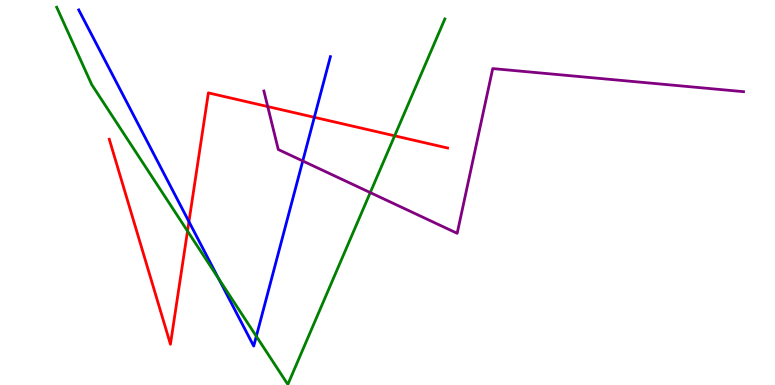[{'lines': ['blue', 'red'], 'intersections': [{'x': 2.44, 'y': 4.24}, {'x': 4.06, 'y': 6.95}]}, {'lines': ['green', 'red'], 'intersections': [{'x': 2.42, 'y': 4.0}, {'x': 5.09, 'y': 6.47}]}, {'lines': ['purple', 'red'], 'intersections': [{'x': 3.45, 'y': 7.23}]}, {'lines': ['blue', 'green'], 'intersections': [{'x': 2.82, 'y': 2.77}, {'x': 3.31, 'y': 1.27}]}, {'lines': ['blue', 'purple'], 'intersections': [{'x': 3.91, 'y': 5.82}]}, {'lines': ['green', 'purple'], 'intersections': [{'x': 4.78, 'y': 5.0}]}]